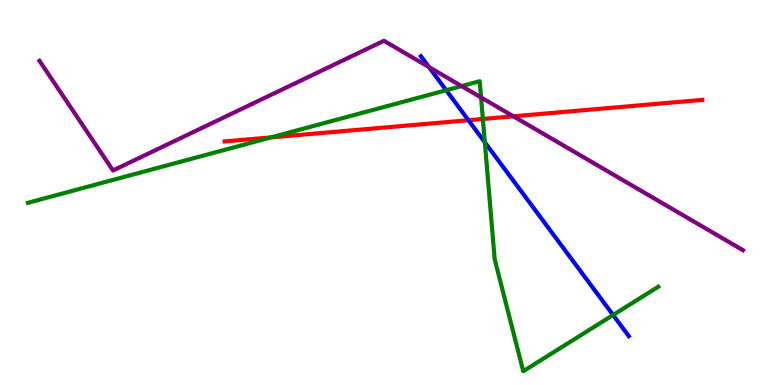[{'lines': ['blue', 'red'], 'intersections': [{'x': 6.04, 'y': 6.88}]}, {'lines': ['green', 'red'], 'intersections': [{'x': 3.5, 'y': 6.43}, {'x': 6.23, 'y': 6.91}]}, {'lines': ['purple', 'red'], 'intersections': [{'x': 6.62, 'y': 6.98}]}, {'lines': ['blue', 'green'], 'intersections': [{'x': 5.76, 'y': 7.66}, {'x': 6.26, 'y': 6.3}, {'x': 7.91, 'y': 1.82}]}, {'lines': ['blue', 'purple'], 'intersections': [{'x': 5.54, 'y': 8.26}]}, {'lines': ['green', 'purple'], 'intersections': [{'x': 5.96, 'y': 7.76}, {'x': 6.21, 'y': 7.47}]}]